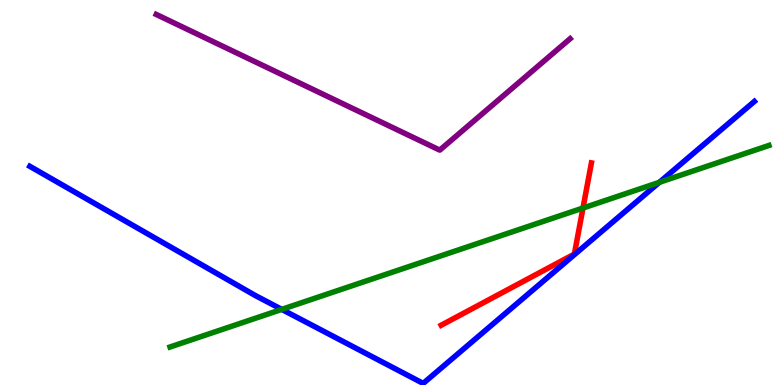[{'lines': ['blue', 'red'], 'intersections': []}, {'lines': ['green', 'red'], 'intersections': [{'x': 7.52, 'y': 4.6}]}, {'lines': ['purple', 'red'], 'intersections': []}, {'lines': ['blue', 'green'], 'intersections': [{'x': 3.64, 'y': 1.96}, {'x': 8.51, 'y': 5.26}]}, {'lines': ['blue', 'purple'], 'intersections': []}, {'lines': ['green', 'purple'], 'intersections': []}]